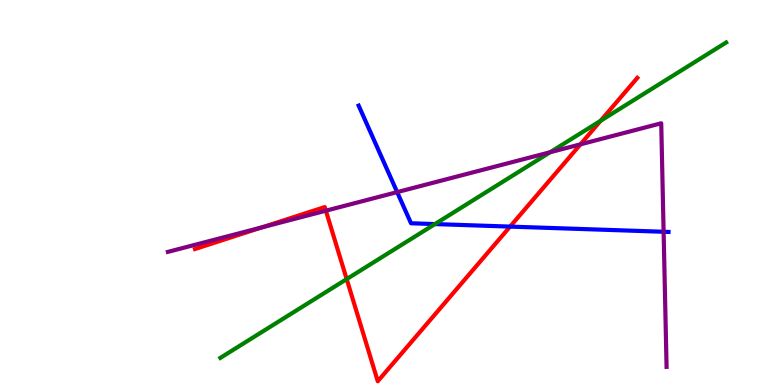[{'lines': ['blue', 'red'], 'intersections': [{'x': 6.58, 'y': 4.11}]}, {'lines': ['green', 'red'], 'intersections': [{'x': 4.47, 'y': 2.75}, {'x': 7.75, 'y': 6.86}]}, {'lines': ['purple', 'red'], 'intersections': [{'x': 3.38, 'y': 4.1}, {'x': 4.2, 'y': 4.53}, {'x': 7.49, 'y': 6.25}]}, {'lines': ['blue', 'green'], 'intersections': [{'x': 5.61, 'y': 4.18}]}, {'lines': ['blue', 'purple'], 'intersections': [{'x': 5.12, 'y': 5.01}, {'x': 8.56, 'y': 3.98}]}, {'lines': ['green', 'purple'], 'intersections': [{'x': 7.1, 'y': 6.05}]}]